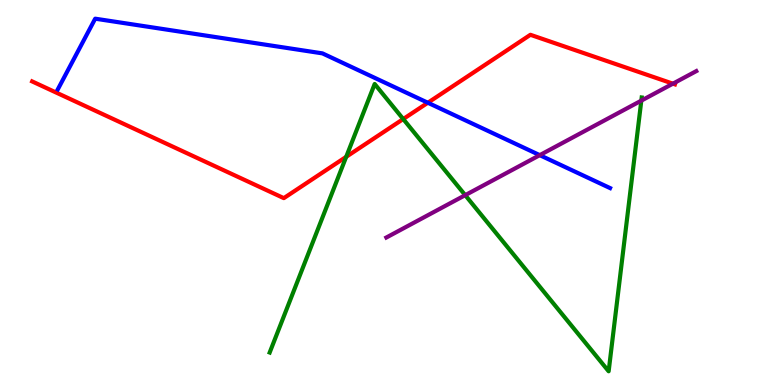[{'lines': ['blue', 'red'], 'intersections': [{'x': 5.52, 'y': 7.33}]}, {'lines': ['green', 'red'], 'intersections': [{'x': 4.47, 'y': 5.93}, {'x': 5.2, 'y': 6.91}]}, {'lines': ['purple', 'red'], 'intersections': [{'x': 8.68, 'y': 7.83}]}, {'lines': ['blue', 'green'], 'intersections': []}, {'lines': ['blue', 'purple'], 'intersections': [{'x': 6.96, 'y': 5.97}]}, {'lines': ['green', 'purple'], 'intersections': [{'x': 6.0, 'y': 4.93}, {'x': 8.28, 'y': 7.39}]}]